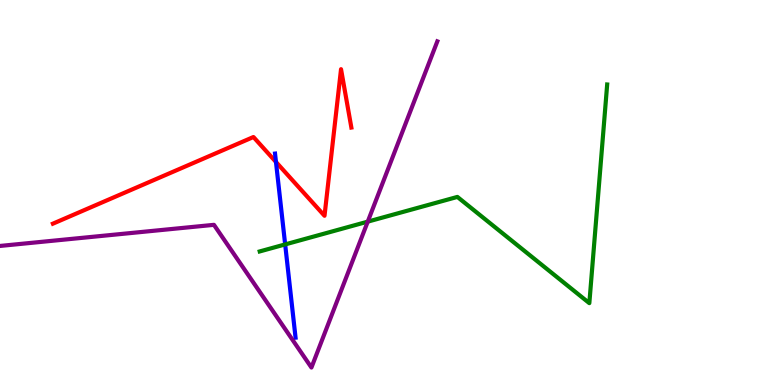[{'lines': ['blue', 'red'], 'intersections': [{'x': 3.56, 'y': 5.79}]}, {'lines': ['green', 'red'], 'intersections': []}, {'lines': ['purple', 'red'], 'intersections': []}, {'lines': ['blue', 'green'], 'intersections': [{'x': 3.68, 'y': 3.65}]}, {'lines': ['blue', 'purple'], 'intersections': []}, {'lines': ['green', 'purple'], 'intersections': [{'x': 4.75, 'y': 4.24}]}]